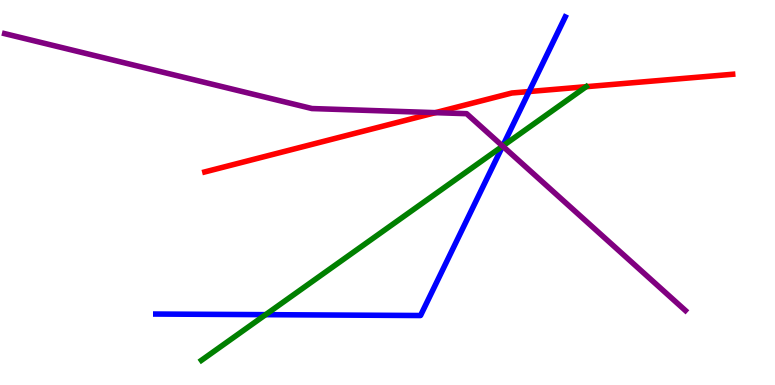[{'lines': ['blue', 'red'], 'intersections': [{'x': 6.83, 'y': 7.62}]}, {'lines': ['green', 'red'], 'intersections': [{'x': 7.56, 'y': 7.75}]}, {'lines': ['purple', 'red'], 'intersections': [{'x': 5.62, 'y': 7.07}]}, {'lines': ['blue', 'green'], 'intersections': [{'x': 3.43, 'y': 1.83}, {'x': 6.49, 'y': 6.21}]}, {'lines': ['blue', 'purple'], 'intersections': [{'x': 6.49, 'y': 6.21}]}, {'lines': ['green', 'purple'], 'intersections': [{'x': 6.49, 'y': 6.21}]}]